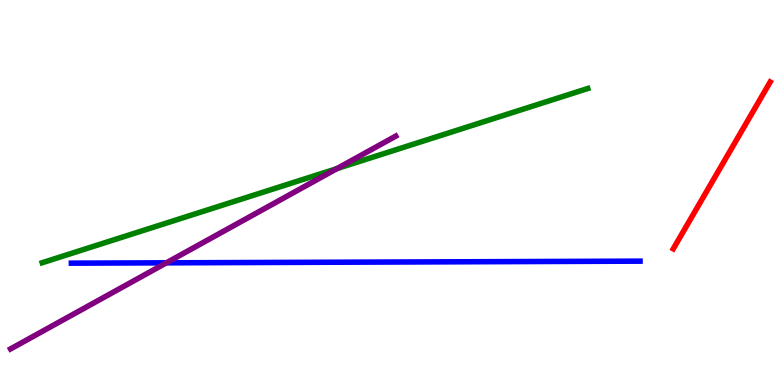[{'lines': ['blue', 'red'], 'intersections': []}, {'lines': ['green', 'red'], 'intersections': []}, {'lines': ['purple', 'red'], 'intersections': []}, {'lines': ['blue', 'green'], 'intersections': []}, {'lines': ['blue', 'purple'], 'intersections': [{'x': 2.15, 'y': 3.17}]}, {'lines': ['green', 'purple'], 'intersections': [{'x': 4.35, 'y': 5.62}]}]